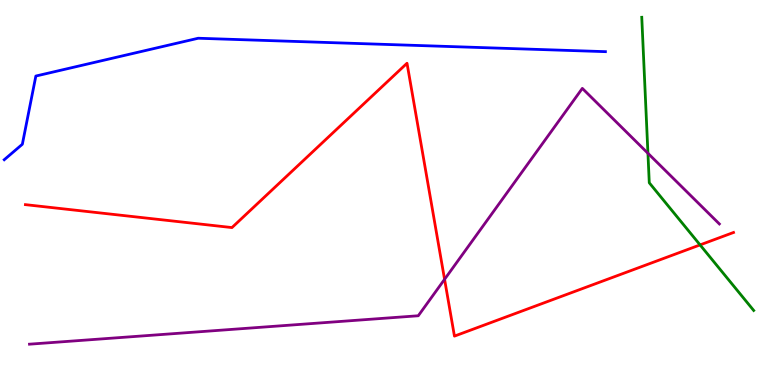[{'lines': ['blue', 'red'], 'intersections': []}, {'lines': ['green', 'red'], 'intersections': [{'x': 9.03, 'y': 3.64}]}, {'lines': ['purple', 'red'], 'intersections': [{'x': 5.74, 'y': 2.75}]}, {'lines': ['blue', 'green'], 'intersections': []}, {'lines': ['blue', 'purple'], 'intersections': []}, {'lines': ['green', 'purple'], 'intersections': [{'x': 8.36, 'y': 6.02}]}]